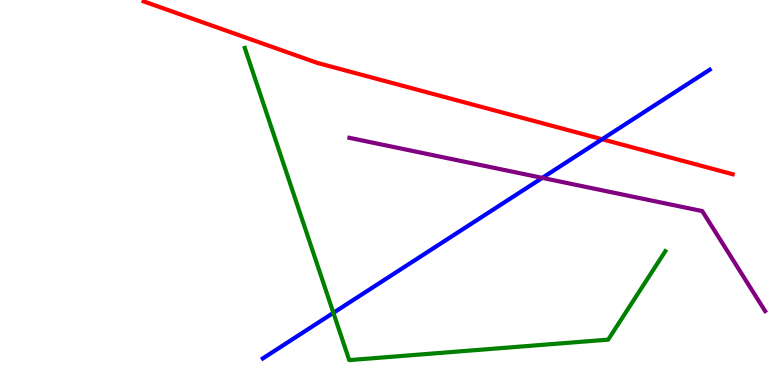[{'lines': ['blue', 'red'], 'intersections': [{'x': 7.77, 'y': 6.38}]}, {'lines': ['green', 'red'], 'intersections': []}, {'lines': ['purple', 'red'], 'intersections': []}, {'lines': ['blue', 'green'], 'intersections': [{'x': 4.3, 'y': 1.87}]}, {'lines': ['blue', 'purple'], 'intersections': [{'x': 7.0, 'y': 5.38}]}, {'lines': ['green', 'purple'], 'intersections': []}]